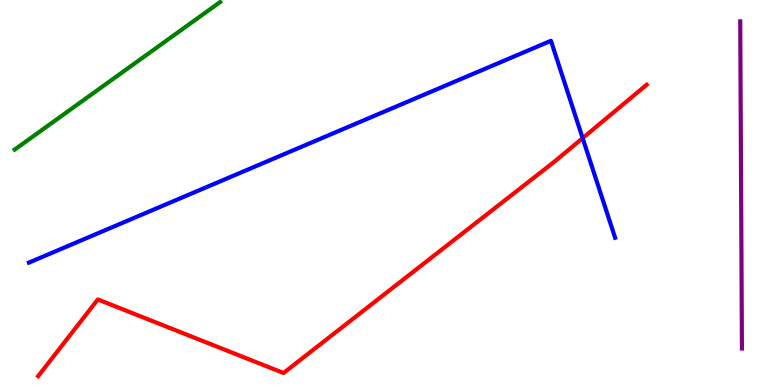[{'lines': ['blue', 'red'], 'intersections': [{'x': 7.52, 'y': 6.41}]}, {'lines': ['green', 'red'], 'intersections': []}, {'lines': ['purple', 'red'], 'intersections': []}, {'lines': ['blue', 'green'], 'intersections': []}, {'lines': ['blue', 'purple'], 'intersections': []}, {'lines': ['green', 'purple'], 'intersections': []}]